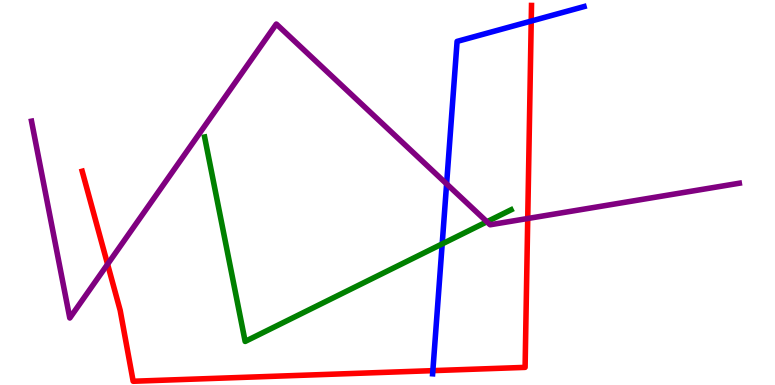[{'lines': ['blue', 'red'], 'intersections': [{'x': 5.59, 'y': 0.373}, {'x': 6.85, 'y': 9.45}]}, {'lines': ['green', 'red'], 'intersections': []}, {'lines': ['purple', 'red'], 'intersections': [{'x': 1.39, 'y': 3.14}, {'x': 6.81, 'y': 4.32}]}, {'lines': ['blue', 'green'], 'intersections': [{'x': 5.71, 'y': 3.66}]}, {'lines': ['blue', 'purple'], 'intersections': [{'x': 5.76, 'y': 5.22}]}, {'lines': ['green', 'purple'], 'intersections': [{'x': 6.28, 'y': 4.24}]}]